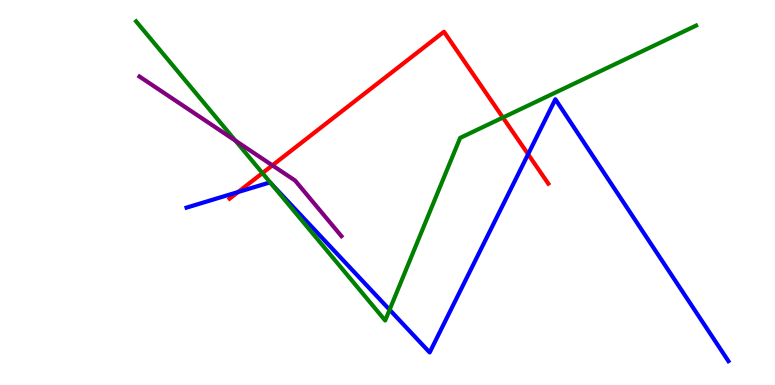[{'lines': ['blue', 'red'], 'intersections': [{'x': 3.07, 'y': 5.01}, {'x': 6.81, 'y': 5.99}]}, {'lines': ['green', 'red'], 'intersections': [{'x': 3.39, 'y': 5.5}, {'x': 6.49, 'y': 6.95}]}, {'lines': ['purple', 'red'], 'intersections': [{'x': 3.51, 'y': 5.71}]}, {'lines': ['blue', 'green'], 'intersections': [{'x': 3.5, 'y': 5.23}, {'x': 5.03, 'y': 1.95}]}, {'lines': ['blue', 'purple'], 'intersections': []}, {'lines': ['green', 'purple'], 'intersections': [{'x': 3.04, 'y': 6.35}]}]